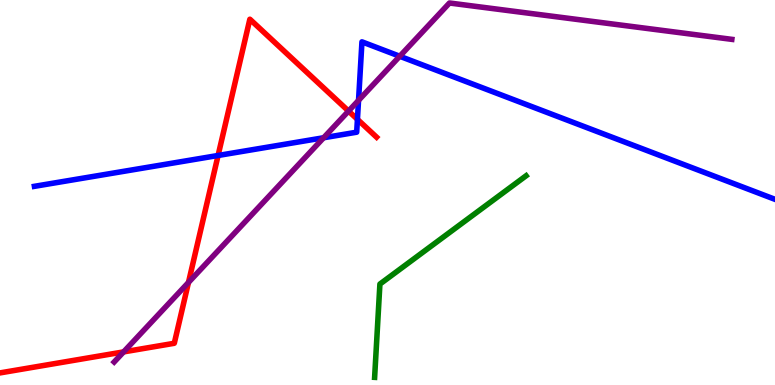[{'lines': ['blue', 'red'], 'intersections': [{'x': 2.81, 'y': 5.96}, {'x': 4.61, 'y': 6.9}]}, {'lines': ['green', 'red'], 'intersections': []}, {'lines': ['purple', 'red'], 'intersections': [{'x': 1.59, 'y': 0.86}, {'x': 2.43, 'y': 2.66}, {'x': 4.5, 'y': 7.11}]}, {'lines': ['blue', 'green'], 'intersections': []}, {'lines': ['blue', 'purple'], 'intersections': [{'x': 4.18, 'y': 6.42}, {'x': 4.63, 'y': 7.39}, {'x': 5.16, 'y': 8.54}]}, {'lines': ['green', 'purple'], 'intersections': []}]